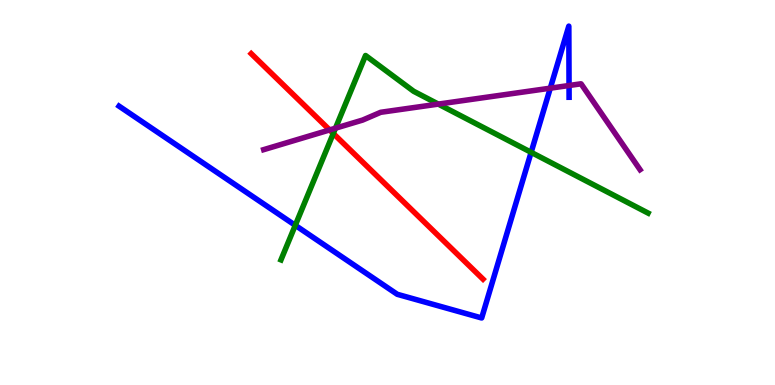[{'lines': ['blue', 'red'], 'intersections': []}, {'lines': ['green', 'red'], 'intersections': [{'x': 4.3, 'y': 6.53}]}, {'lines': ['purple', 'red'], 'intersections': [{'x': 4.25, 'y': 6.63}]}, {'lines': ['blue', 'green'], 'intersections': [{'x': 3.81, 'y': 4.15}, {'x': 6.85, 'y': 6.04}]}, {'lines': ['blue', 'purple'], 'intersections': [{'x': 7.1, 'y': 7.71}, {'x': 7.34, 'y': 7.78}]}, {'lines': ['green', 'purple'], 'intersections': [{'x': 4.33, 'y': 6.67}, {'x': 5.66, 'y': 7.3}]}]